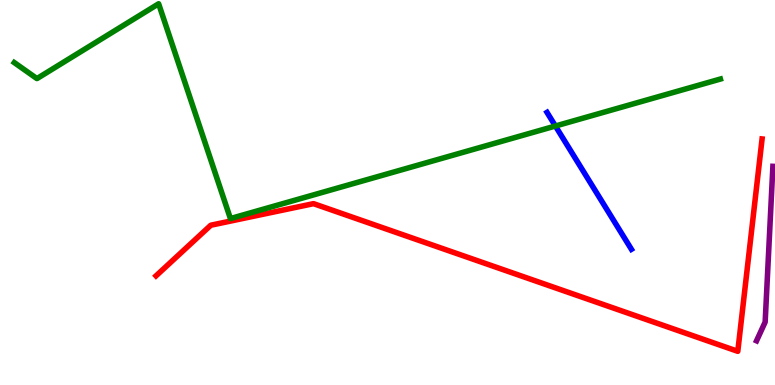[{'lines': ['blue', 'red'], 'intersections': []}, {'lines': ['green', 'red'], 'intersections': []}, {'lines': ['purple', 'red'], 'intersections': []}, {'lines': ['blue', 'green'], 'intersections': [{'x': 7.17, 'y': 6.73}]}, {'lines': ['blue', 'purple'], 'intersections': []}, {'lines': ['green', 'purple'], 'intersections': []}]